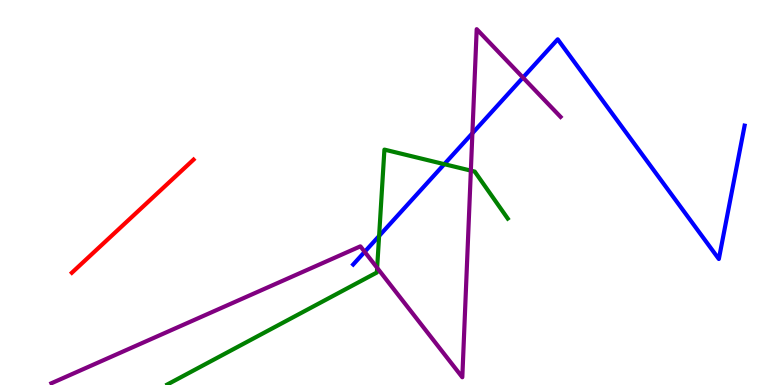[{'lines': ['blue', 'red'], 'intersections': []}, {'lines': ['green', 'red'], 'intersections': []}, {'lines': ['purple', 'red'], 'intersections': []}, {'lines': ['blue', 'green'], 'intersections': [{'x': 4.89, 'y': 3.87}, {'x': 5.73, 'y': 5.74}]}, {'lines': ['blue', 'purple'], 'intersections': [{'x': 4.71, 'y': 3.46}, {'x': 6.1, 'y': 6.54}, {'x': 6.75, 'y': 7.99}]}, {'lines': ['green', 'purple'], 'intersections': [{'x': 4.87, 'y': 3.04}, {'x': 6.08, 'y': 5.57}]}]